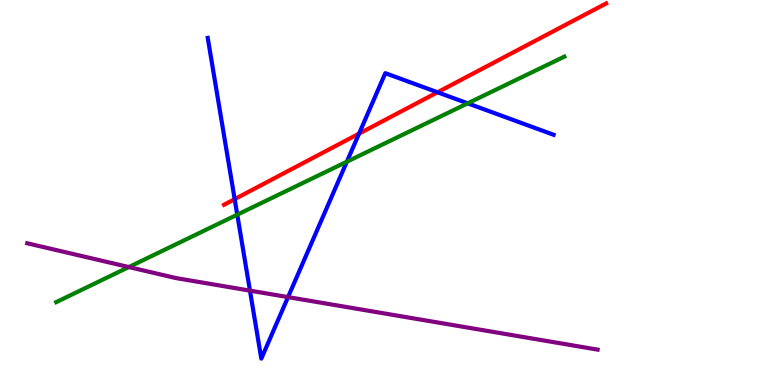[{'lines': ['blue', 'red'], 'intersections': [{'x': 3.03, 'y': 4.83}, {'x': 4.63, 'y': 6.53}, {'x': 5.65, 'y': 7.6}]}, {'lines': ['green', 'red'], 'intersections': []}, {'lines': ['purple', 'red'], 'intersections': []}, {'lines': ['blue', 'green'], 'intersections': [{'x': 3.06, 'y': 4.42}, {'x': 4.48, 'y': 5.8}, {'x': 6.03, 'y': 7.32}]}, {'lines': ['blue', 'purple'], 'intersections': [{'x': 3.23, 'y': 2.45}, {'x': 3.72, 'y': 2.28}]}, {'lines': ['green', 'purple'], 'intersections': [{'x': 1.66, 'y': 3.06}]}]